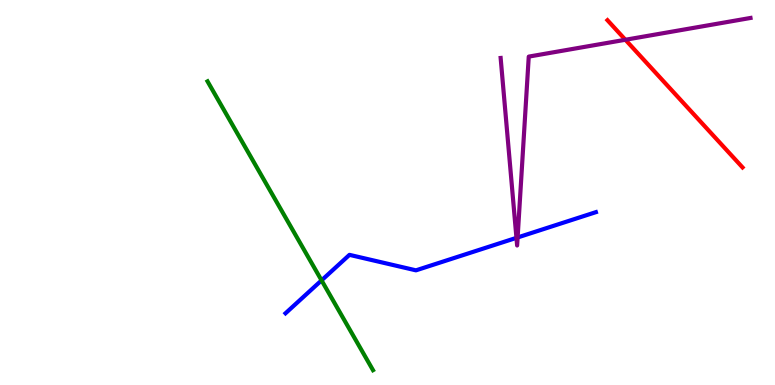[{'lines': ['blue', 'red'], 'intersections': []}, {'lines': ['green', 'red'], 'intersections': []}, {'lines': ['purple', 'red'], 'intersections': [{'x': 8.07, 'y': 8.97}]}, {'lines': ['blue', 'green'], 'intersections': [{'x': 4.15, 'y': 2.72}]}, {'lines': ['blue', 'purple'], 'intersections': [{'x': 6.66, 'y': 3.82}, {'x': 6.68, 'y': 3.83}]}, {'lines': ['green', 'purple'], 'intersections': []}]